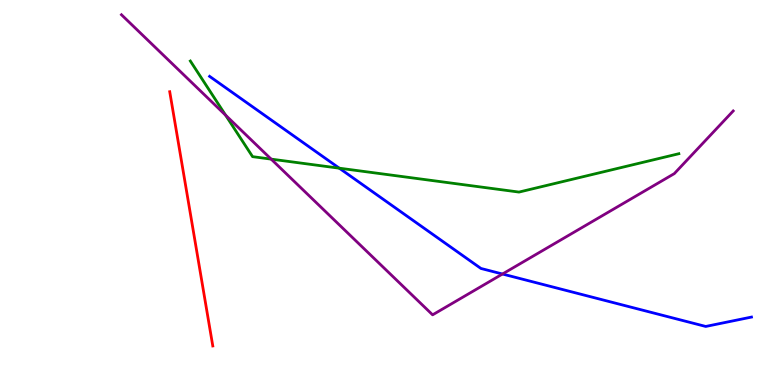[{'lines': ['blue', 'red'], 'intersections': []}, {'lines': ['green', 'red'], 'intersections': []}, {'lines': ['purple', 'red'], 'intersections': []}, {'lines': ['blue', 'green'], 'intersections': [{'x': 4.38, 'y': 5.63}]}, {'lines': ['blue', 'purple'], 'intersections': [{'x': 6.48, 'y': 2.88}]}, {'lines': ['green', 'purple'], 'intersections': [{'x': 2.91, 'y': 7.01}, {'x': 3.5, 'y': 5.87}]}]